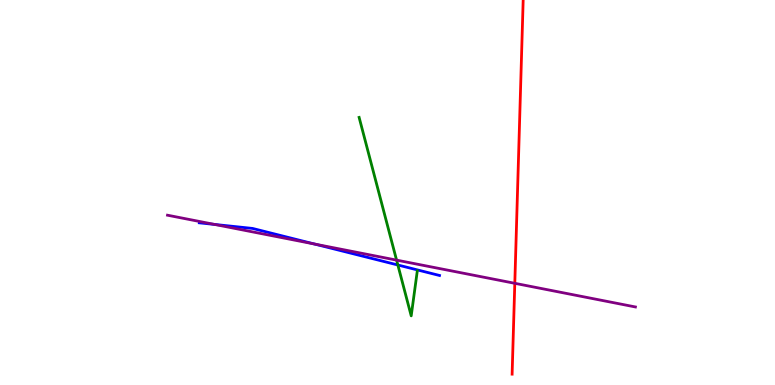[{'lines': ['blue', 'red'], 'intersections': []}, {'lines': ['green', 'red'], 'intersections': []}, {'lines': ['purple', 'red'], 'intersections': [{'x': 6.64, 'y': 2.64}]}, {'lines': ['blue', 'green'], 'intersections': [{'x': 5.13, 'y': 3.12}]}, {'lines': ['blue', 'purple'], 'intersections': [{'x': 2.77, 'y': 4.17}, {'x': 4.06, 'y': 3.66}]}, {'lines': ['green', 'purple'], 'intersections': [{'x': 5.12, 'y': 3.24}]}]